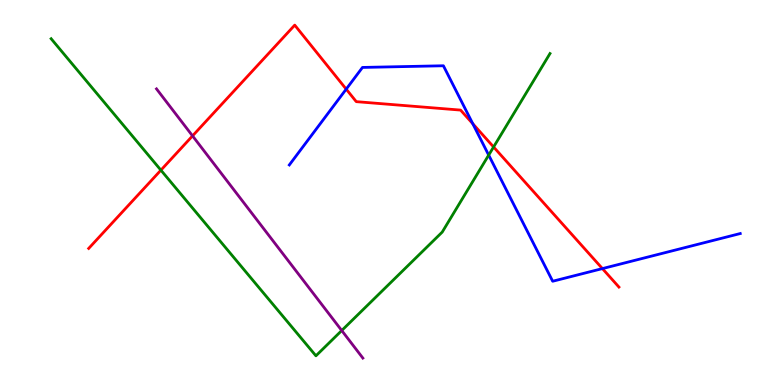[{'lines': ['blue', 'red'], 'intersections': [{'x': 4.47, 'y': 7.68}, {'x': 6.1, 'y': 6.79}, {'x': 7.77, 'y': 3.02}]}, {'lines': ['green', 'red'], 'intersections': [{'x': 2.08, 'y': 5.58}, {'x': 6.37, 'y': 6.18}]}, {'lines': ['purple', 'red'], 'intersections': [{'x': 2.48, 'y': 6.47}]}, {'lines': ['blue', 'green'], 'intersections': [{'x': 6.31, 'y': 5.97}]}, {'lines': ['blue', 'purple'], 'intersections': []}, {'lines': ['green', 'purple'], 'intersections': [{'x': 4.41, 'y': 1.41}]}]